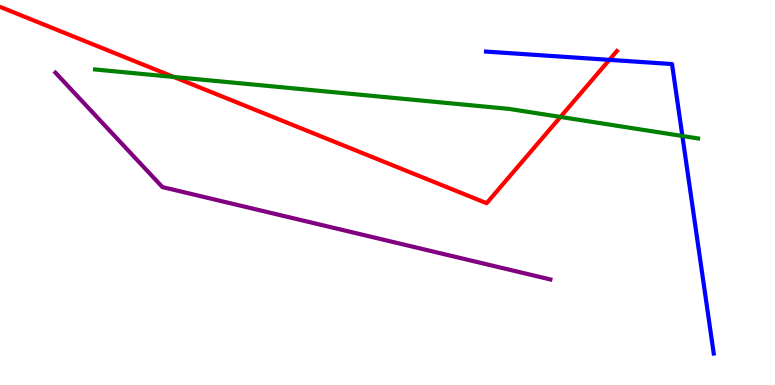[{'lines': ['blue', 'red'], 'intersections': [{'x': 7.86, 'y': 8.45}]}, {'lines': ['green', 'red'], 'intersections': [{'x': 2.24, 'y': 8.0}, {'x': 7.23, 'y': 6.96}]}, {'lines': ['purple', 'red'], 'intersections': []}, {'lines': ['blue', 'green'], 'intersections': [{'x': 8.8, 'y': 6.47}]}, {'lines': ['blue', 'purple'], 'intersections': []}, {'lines': ['green', 'purple'], 'intersections': []}]